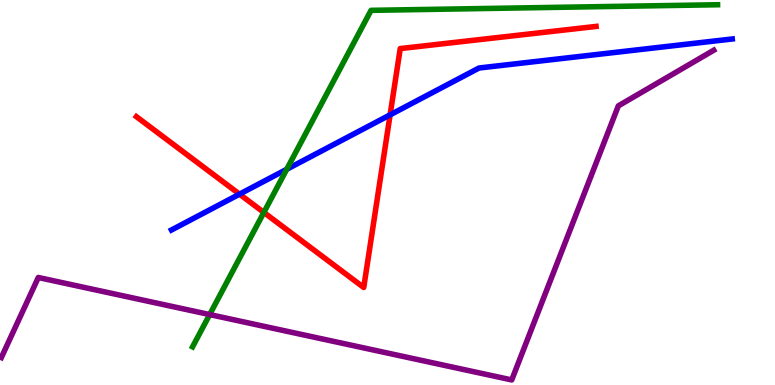[{'lines': ['blue', 'red'], 'intersections': [{'x': 3.09, 'y': 4.96}, {'x': 5.03, 'y': 7.02}]}, {'lines': ['green', 'red'], 'intersections': [{'x': 3.4, 'y': 4.48}]}, {'lines': ['purple', 'red'], 'intersections': []}, {'lines': ['blue', 'green'], 'intersections': [{'x': 3.7, 'y': 5.6}]}, {'lines': ['blue', 'purple'], 'intersections': []}, {'lines': ['green', 'purple'], 'intersections': [{'x': 2.71, 'y': 1.83}]}]